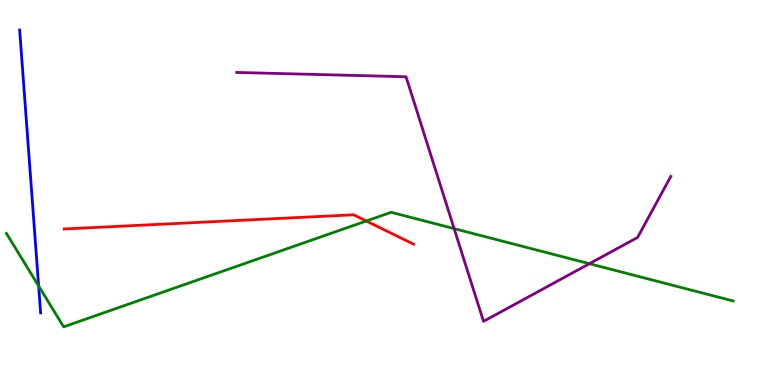[{'lines': ['blue', 'red'], 'intersections': []}, {'lines': ['green', 'red'], 'intersections': [{'x': 4.73, 'y': 4.26}]}, {'lines': ['purple', 'red'], 'intersections': []}, {'lines': ['blue', 'green'], 'intersections': [{'x': 0.498, 'y': 2.57}]}, {'lines': ['blue', 'purple'], 'intersections': []}, {'lines': ['green', 'purple'], 'intersections': [{'x': 5.86, 'y': 4.06}, {'x': 7.61, 'y': 3.15}]}]